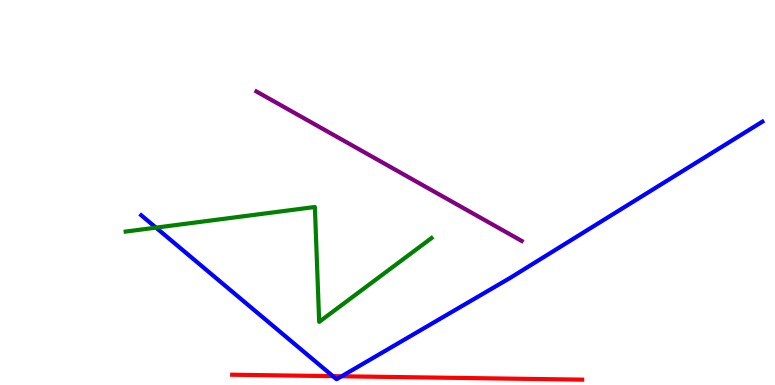[{'lines': ['blue', 'red'], 'intersections': [{'x': 4.3, 'y': 0.23}, {'x': 4.41, 'y': 0.227}]}, {'lines': ['green', 'red'], 'intersections': []}, {'lines': ['purple', 'red'], 'intersections': []}, {'lines': ['blue', 'green'], 'intersections': [{'x': 2.01, 'y': 4.09}]}, {'lines': ['blue', 'purple'], 'intersections': []}, {'lines': ['green', 'purple'], 'intersections': []}]